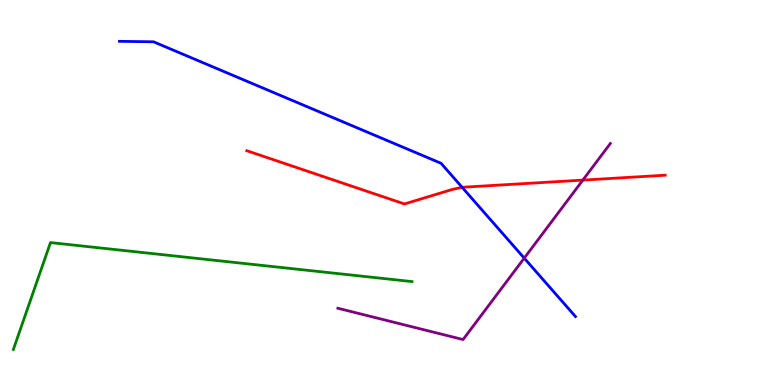[{'lines': ['blue', 'red'], 'intersections': [{'x': 5.96, 'y': 5.14}]}, {'lines': ['green', 'red'], 'intersections': []}, {'lines': ['purple', 'red'], 'intersections': [{'x': 7.52, 'y': 5.32}]}, {'lines': ['blue', 'green'], 'intersections': []}, {'lines': ['blue', 'purple'], 'intersections': [{'x': 6.76, 'y': 3.3}]}, {'lines': ['green', 'purple'], 'intersections': []}]